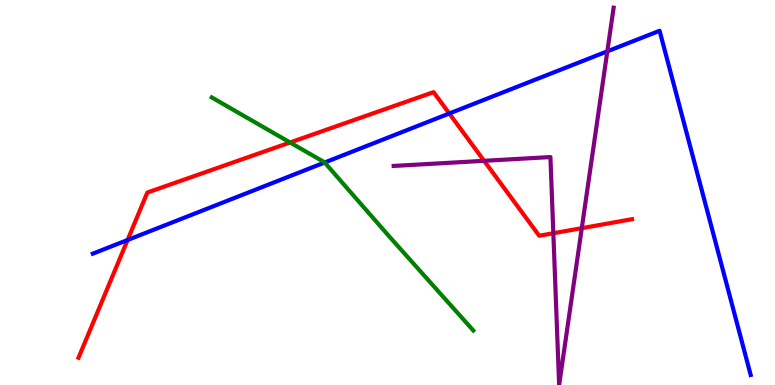[{'lines': ['blue', 'red'], 'intersections': [{'x': 1.65, 'y': 3.77}, {'x': 5.8, 'y': 7.05}]}, {'lines': ['green', 'red'], 'intersections': [{'x': 3.74, 'y': 6.3}]}, {'lines': ['purple', 'red'], 'intersections': [{'x': 6.25, 'y': 5.82}, {'x': 7.14, 'y': 3.94}, {'x': 7.51, 'y': 4.07}]}, {'lines': ['blue', 'green'], 'intersections': [{'x': 4.19, 'y': 5.78}]}, {'lines': ['blue', 'purple'], 'intersections': [{'x': 7.84, 'y': 8.67}]}, {'lines': ['green', 'purple'], 'intersections': []}]